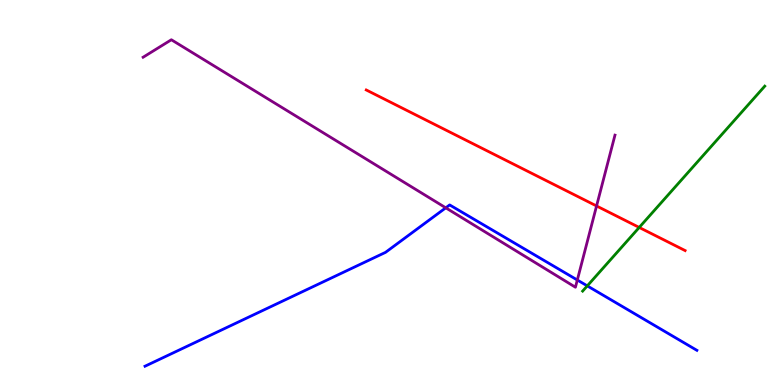[{'lines': ['blue', 'red'], 'intersections': []}, {'lines': ['green', 'red'], 'intersections': [{'x': 8.25, 'y': 4.09}]}, {'lines': ['purple', 'red'], 'intersections': [{'x': 7.7, 'y': 4.65}]}, {'lines': ['blue', 'green'], 'intersections': [{'x': 7.58, 'y': 2.57}]}, {'lines': ['blue', 'purple'], 'intersections': [{'x': 5.75, 'y': 4.6}, {'x': 7.45, 'y': 2.73}]}, {'lines': ['green', 'purple'], 'intersections': []}]